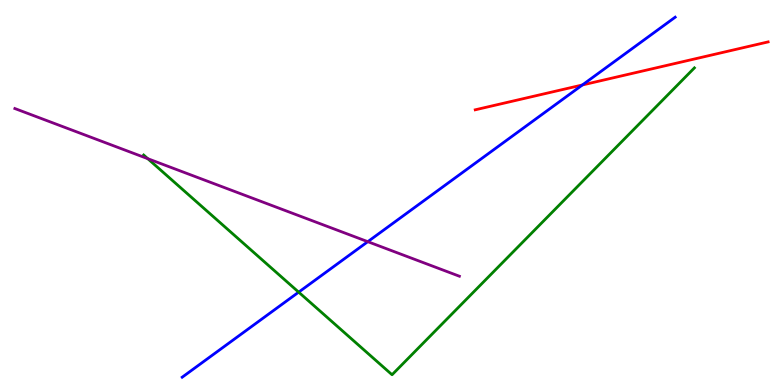[{'lines': ['blue', 'red'], 'intersections': [{'x': 7.51, 'y': 7.79}]}, {'lines': ['green', 'red'], 'intersections': []}, {'lines': ['purple', 'red'], 'intersections': []}, {'lines': ['blue', 'green'], 'intersections': [{'x': 3.85, 'y': 2.41}]}, {'lines': ['blue', 'purple'], 'intersections': [{'x': 4.75, 'y': 3.72}]}, {'lines': ['green', 'purple'], 'intersections': [{'x': 1.91, 'y': 5.88}]}]